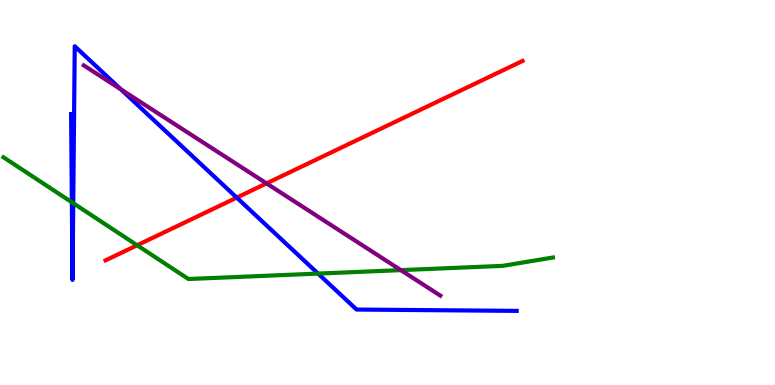[{'lines': ['blue', 'red'], 'intersections': [{'x': 3.05, 'y': 4.87}]}, {'lines': ['green', 'red'], 'intersections': [{'x': 1.77, 'y': 3.63}]}, {'lines': ['purple', 'red'], 'intersections': [{'x': 3.44, 'y': 5.24}]}, {'lines': ['blue', 'green'], 'intersections': [{'x': 0.927, 'y': 4.75}, {'x': 0.945, 'y': 4.72}, {'x': 4.1, 'y': 2.89}]}, {'lines': ['blue', 'purple'], 'intersections': [{'x': 1.56, 'y': 7.68}]}, {'lines': ['green', 'purple'], 'intersections': [{'x': 5.17, 'y': 2.98}]}]